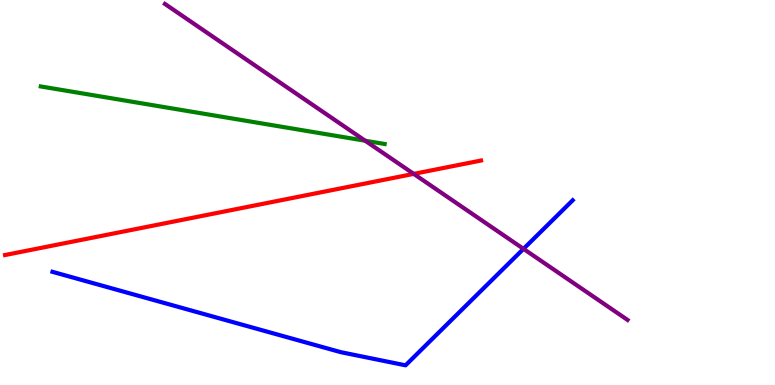[{'lines': ['blue', 'red'], 'intersections': []}, {'lines': ['green', 'red'], 'intersections': []}, {'lines': ['purple', 'red'], 'intersections': [{'x': 5.34, 'y': 5.48}]}, {'lines': ['blue', 'green'], 'intersections': []}, {'lines': ['blue', 'purple'], 'intersections': [{'x': 6.75, 'y': 3.54}]}, {'lines': ['green', 'purple'], 'intersections': [{'x': 4.71, 'y': 6.34}]}]